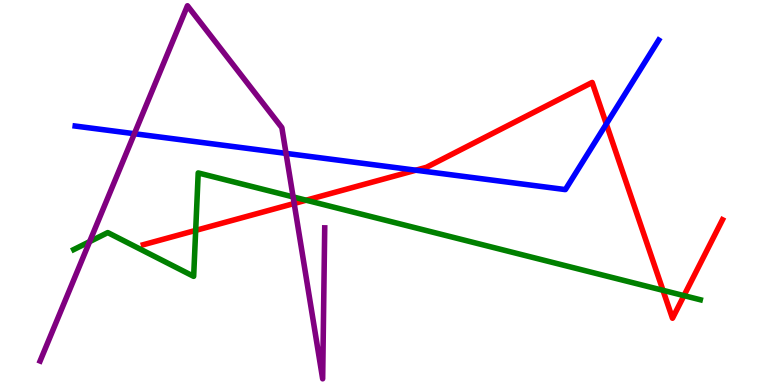[{'lines': ['blue', 'red'], 'intersections': [{'x': 5.37, 'y': 5.58}, {'x': 7.82, 'y': 6.78}]}, {'lines': ['green', 'red'], 'intersections': [{'x': 2.52, 'y': 4.02}, {'x': 3.95, 'y': 4.8}, {'x': 8.55, 'y': 2.46}, {'x': 8.83, 'y': 2.32}]}, {'lines': ['purple', 'red'], 'intersections': [{'x': 3.8, 'y': 4.71}]}, {'lines': ['blue', 'green'], 'intersections': []}, {'lines': ['blue', 'purple'], 'intersections': [{'x': 1.73, 'y': 6.53}, {'x': 3.69, 'y': 6.02}]}, {'lines': ['green', 'purple'], 'intersections': [{'x': 1.16, 'y': 3.72}, {'x': 3.78, 'y': 4.89}]}]